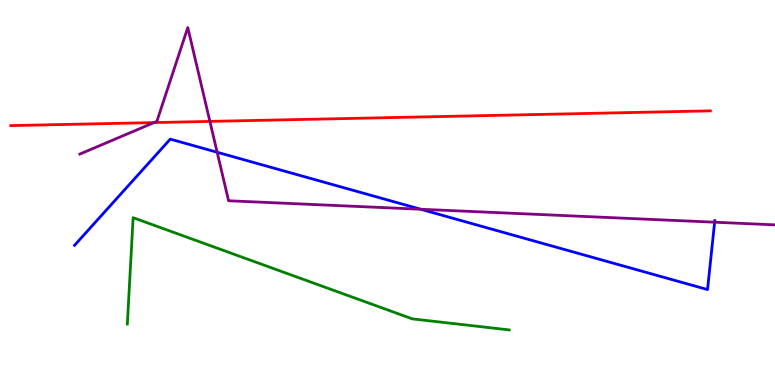[{'lines': ['blue', 'red'], 'intersections': []}, {'lines': ['green', 'red'], 'intersections': []}, {'lines': ['purple', 'red'], 'intersections': [{'x': 1.99, 'y': 6.82}, {'x': 2.71, 'y': 6.85}]}, {'lines': ['blue', 'green'], 'intersections': []}, {'lines': ['blue', 'purple'], 'intersections': [{'x': 2.8, 'y': 6.05}, {'x': 5.43, 'y': 4.57}, {'x': 9.22, 'y': 4.23}]}, {'lines': ['green', 'purple'], 'intersections': []}]